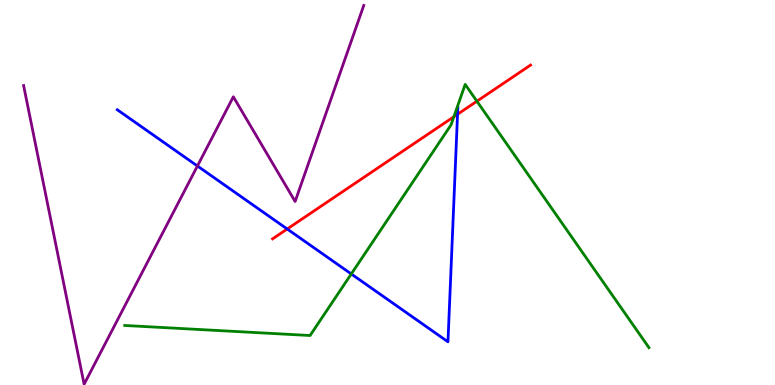[{'lines': ['blue', 'red'], 'intersections': [{'x': 3.71, 'y': 4.05}, {'x': 5.9, 'y': 7.03}]}, {'lines': ['green', 'red'], 'intersections': [{'x': 5.86, 'y': 6.97}, {'x': 6.15, 'y': 7.37}]}, {'lines': ['purple', 'red'], 'intersections': []}, {'lines': ['blue', 'green'], 'intersections': [{'x': 4.53, 'y': 2.88}]}, {'lines': ['blue', 'purple'], 'intersections': [{'x': 2.55, 'y': 5.69}]}, {'lines': ['green', 'purple'], 'intersections': []}]